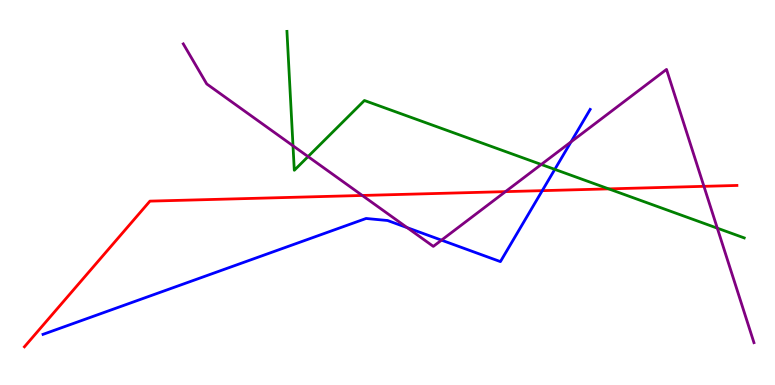[{'lines': ['blue', 'red'], 'intersections': [{'x': 7.0, 'y': 5.05}]}, {'lines': ['green', 'red'], 'intersections': [{'x': 7.85, 'y': 5.09}]}, {'lines': ['purple', 'red'], 'intersections': [{'x': 4.67, 'y': 4.92}, {'x': 6.52, 'y': 5.02}, {'x': 9.08, 'y': 5.16}]}, {'lines': ['blue', 'green'], 'intersections': [{'x': 7.16, 'y': 5.6}]}, {'lines': ['blue', 'purple'], 'intersections': [{'x': 5.25, 'y': 4.09}, {'x': 5.7, 'y': 3.76}, {'x': 7.37, 'y': 6.31}]}, {'lines': ['green', 'purple'], 'intersections': [{'x': 3.78, 'y': 6.21}, {'x': 3.97, 'y': 5.93}, {'x': 6.98, 'y': 5.73}, {'x': 9.26, 'y': 4.07}]}]